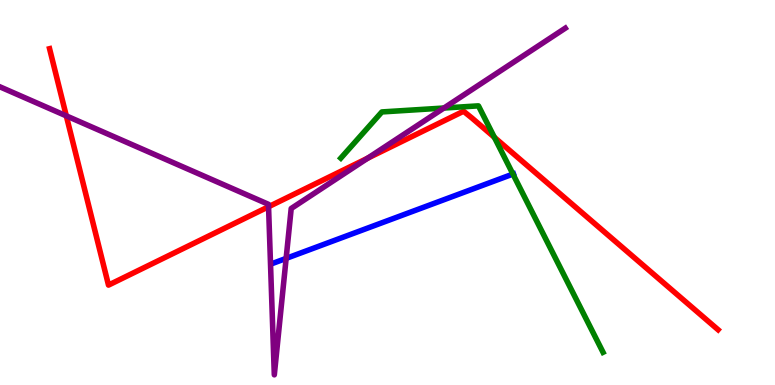[{'lines': ['blue', 'red'], 'intersections': []}, {'lines': ['green', 'red'], 'intersections': [{'x': 6.38, 'y': 6.43}]}, {'lines': ['purple', 'red'], 'intersections': [{'x': 0.856, 'y': 6.99}, {'x': 3.47, 'y': 4.63}, {'x': 4.74, 'y': 5.89}]}, {'lines': ['blue', 'green'], 'intersections': [{'x': 6.62, 'y': 5.48}]}, {'lines': ['blue', 'purple'], 'intersections': [{'x': 3.69, 'y': 3.29}]}, {'lines': ['green', 'purple'], 'intersections': [{'x': 5.73, 'y': 7.19}]}]